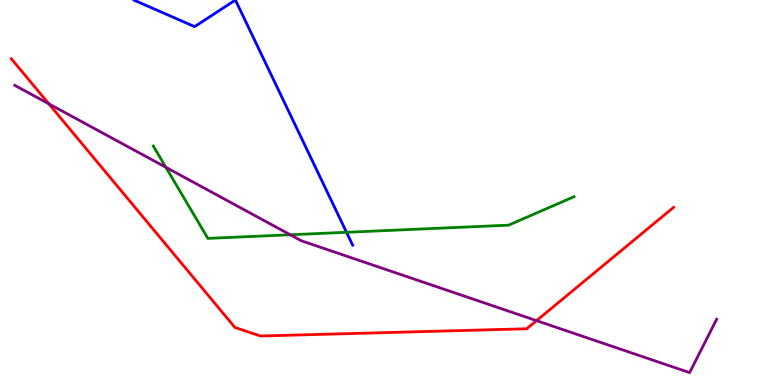[{'lines': ['blue', 'red'], 'intersections': []}, {'lines': ['green', 'red'], 'intersections': []}, {'lines': ['purple', 'red'], 'intersections': [{'x': 0.63, 'y': 7.3}, {'x': 6.92, 'y': 1.67}]}, {'lines': ['blue', 'green'], 'intersections': [{'x': 4.47, 'y': 3.97}]}, {'lines': ['blue', 'purple'], 'intersections': []}, {'lines': ['green', 'purple'], 'intersections': [{'x': 2.14, 'y': 5.65}, {'x': 3.75, 'y': 3.9}]}]